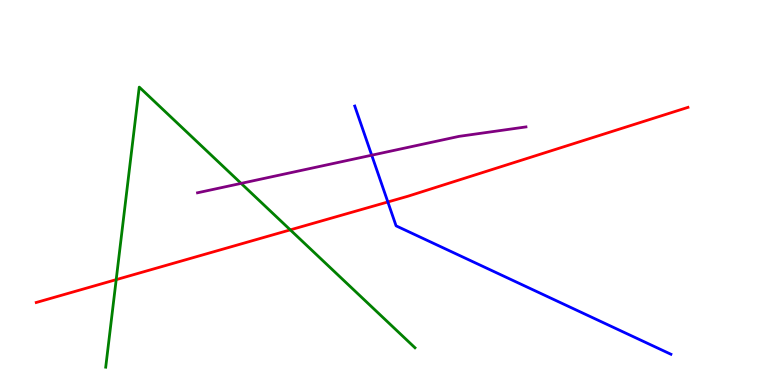[{'lines': ['blue', 'red'], 'intersections': [{'x': 5.0, 'y': 4.75}]}, {'lines': ['green', 'red'], 'intersections': [{'x': 1.5, 'y': 2.74}, {'x': 3.75, 'y': 4.03}]}, {'lines': ['purple', 'red'], 'intersections': []}, {'lines': ['blue', 'green'], 'intersections': []}, {'lines': ['blue', 'purple'], 'intersections': [{'x': 4.8, 'y': 5.97}]}, {'lines': ['green', 'purple'], 'intersections': [{'x': 3.11, 'y': 5.24}]}]